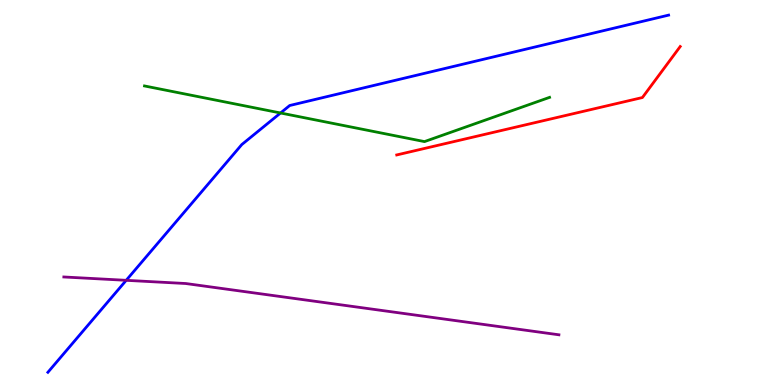[{'lines': ['blue', 'red'], 'intersections': []}, {'lines': ['green', 'red'], 'intersections': []}, {'lines': ['purple', 'red'], 'intersections': []}, {'lines': ['blue', 'green'], 'intersections': [{'x': 3.62, 'y': 7.07}]}, {'lines': ['blue', 'purple'], 'intersections': [{'x': 1.63, 'y': 2.72}]}, {'lines': ['green', 'purple'], 'intersections': []}]